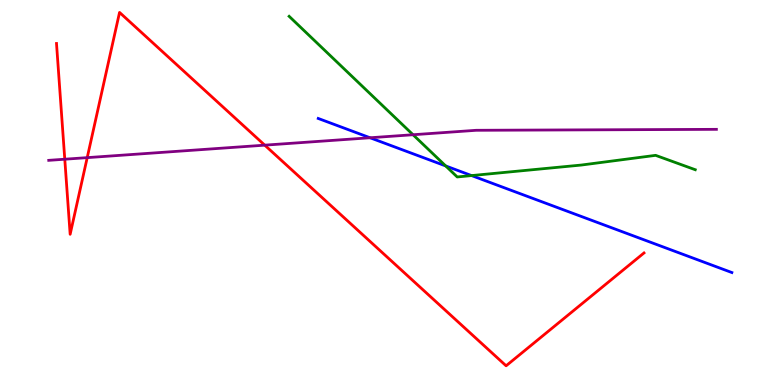[{'lines': ['blue', 'red'], 'intersections': []}, {'lines': ['green', 'red'], 'intersections': []}, {'lines': ['purple', 'red'], 'intersections': [{'x': 0.836, 'y': 5.86}, {'x': 1.13, 'y': 5.91}, {'x': 3.42, 'y': 6.23}]}, {'lines': ['blue', 'green'], 'intersections': [{'x': 5.75, 'y': 5.69}, {'x': 6.08, 'y': 5.44}]}, {'lines': ['blue', 'purple'], 'intersections': [{'x': 4.77, 'y': 6.42}]}, {'lines': ['green', 'purple'], 'intersections': [{'x': 5.33, 'y': 6.5}]}]